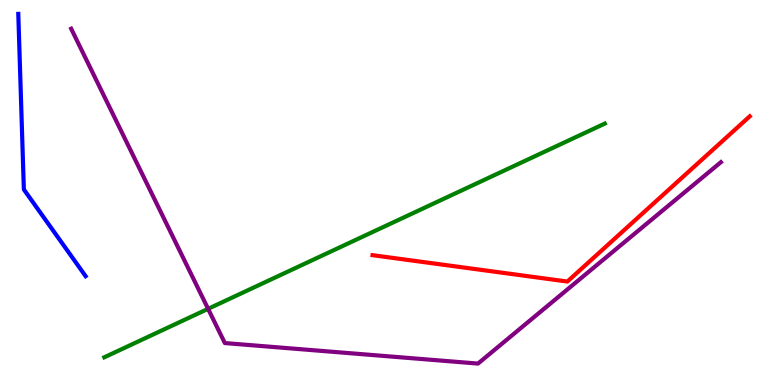[{'lines': ['blue', 'red'], 'intersections': []}, {'lines': ['green', 'red'], 'intersections': []}, {'lines': ['purple', 'red'], 'intersections': []}, {'lines': ['blue', 'green'], 'intersections': []}, {'lines': ['blue', 'purple'], 'intersections': []}, {'lines': ['green', 'purple'], 'intersections': [{'x': 2.69, 'y': 1.98}]}]